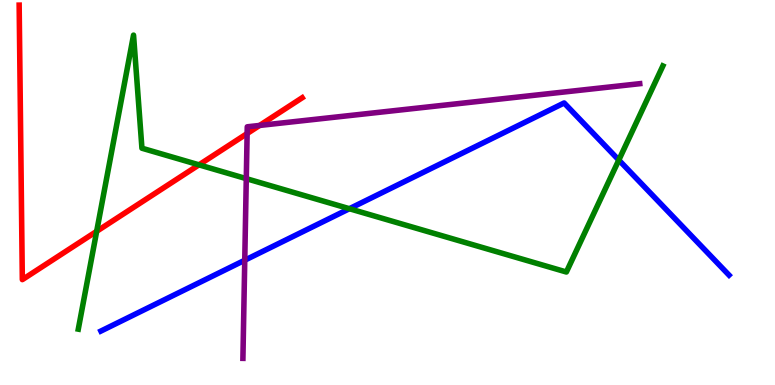[{'lines': ['blue', 'red'], 'intersections': []}, {'lines': ['green', 'red'], 'intersections': [{'x': 1.25, 'y': 3.99}, {'x': 2.57, 'y': 5.72}]}, {'lines': ['purple', 'red'], 'intersections': [{'x': 3.19, 'y': 6.53}, {'x': 3.35, 'y': 6.74}]}, {'lines': ['blue', 'green'], 'intersections': [{'x': 4.51, 'y': 4.58}, {'x': 7.98, 'y': 5.84}]}, {'lines': ['blue', 'purple'], 'intersections': [{'x': 3.16, 'y': 3.24}]}, {'lines': ['green', 'purple'], 'intersections': [{'x': 3.18, 'y': 5.36}]}]